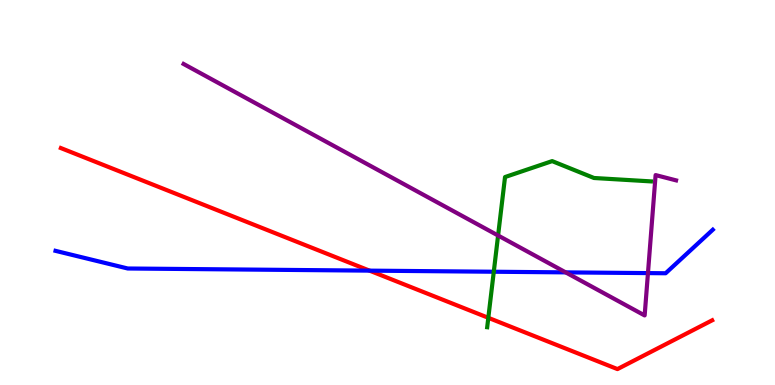[{'lines': ['blue', 'red'], 'intersections': [{'x': 4.77, 'y': 2.97}]}, {'lines': ['green', 'red'], 'intersections': [{'x': 6.3, 'y': 1.75}]}, {'lines': ['purple', 'red'], 'intersections': []}, {'lines': ['blue', 'green'], 'intersections': [{'x': 6.37, 'y': 2.94}]}, {'lines': ['blue', 'purple'], 'intersections': [{'x': 7.3, 'y': 2.93}, {'x': 8.36, 'y': 2.91}]}, {'lines': ['green', 'purple'], 'intersections': [{'x': 6.43, 'y': 3.88}]}]